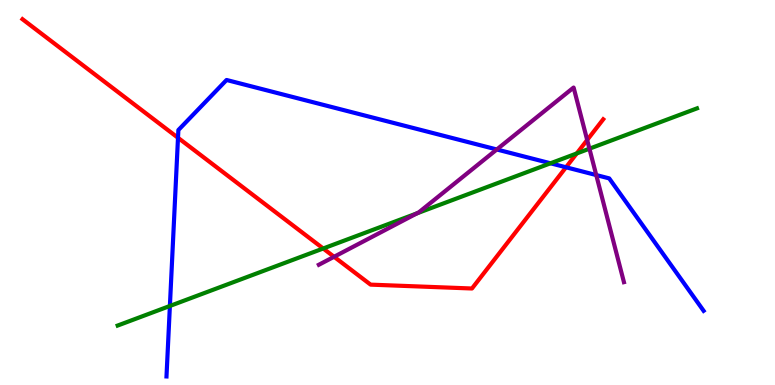[{'lines': ['blue', 'red'], 'intersections': [{'x': 2.3, 'y': 6.42}, {'x': 7.3, 'y': 5.66}]}, {'lines': ['green', 'red'], 'intersections': [{'x': 4.17, 'y': 3.55}, {'x': 7.44, 'y': 6.01}]}, {'lines': ['purple', 'red'], 'intersections': [{'x': 4.31, 'y': 3.33}, {'x': 7.58, 'y': 6.36}]}, {'lines': ['blue', 'green'], 'intersections': [{'x': 2.19, 'y': 2.05}, {'x': 7.1, 'y': 5.76}]}, {'lines': ['blue', 'purple'], 'intersections': [{'x': 6.41, 'y': 6.12}, {'x': 7.69, 'y': 5.45}]}, {'lines': ['green', 'purple'], 'intersections': [{'x': 5.38, 'y': 4.46}, {'x': 7.61, 'y': 6.14}]}]